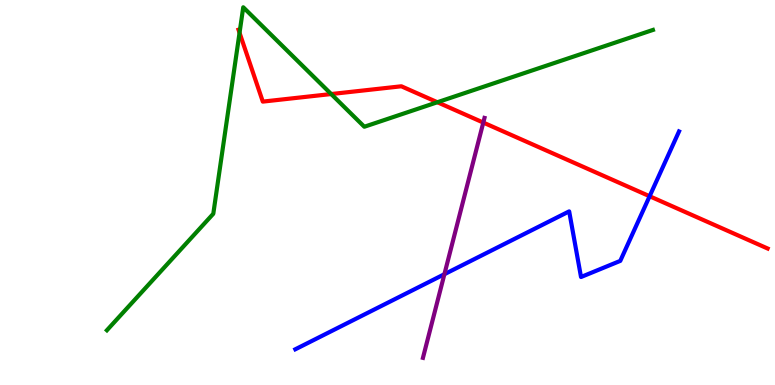[{'lines': ['blue', 'red'], 'intersections': [{'x': 8.38, 'y': 4.9}]}, {'lines': ['green', 'red'], 'intersections': [{'x': 3.09, 'y': 9.15}, {'x': 4.27, 'y': 7.56}, {'x': 5.64, 'y': 7.34}]}, {'lines': ['purple', 'red'], 'intersections': [{'x': 6.24, 'y': 6.82}]}, {'lines': ['blue', 'green'], 'intersections': []}, {'lines': ['blue', 'purple'], 'intersections': [{'x': 5.73, 'y': 2.88}]}, {'lines': ['green', 'purple'], 'intersections': []}]